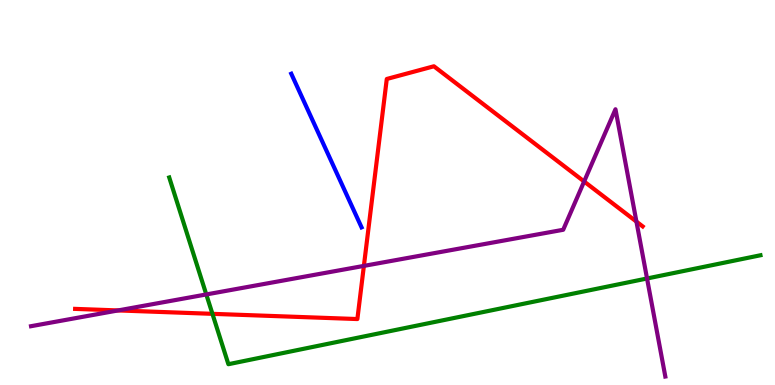[{'lines': ['blue', 'red'], 'intersections': []}, {'lines': ['green', 'red'], 'intersections': [{'x': 2.74, 'y': 1.85}]}, {'lines': ['purple', 'red'], 'intersections': [{'x': 1.52, 'y': 1.94}, {'x': 4.7, 'y': 3.09}, {'x': 7.54, 'y': 5.29}, {'x': 8.21, 'y': 4.24}]}, {'lines': ['blue', 'green'], 'intersections': []}, {'lines': ['blue', 'purple'], 'intersections': []}, {'lines': ['green', 'purple'], 'intersections': [{'x': 2.66, 'y': 2.35}, {'x': 8.35, 'y': 2.77}]}]